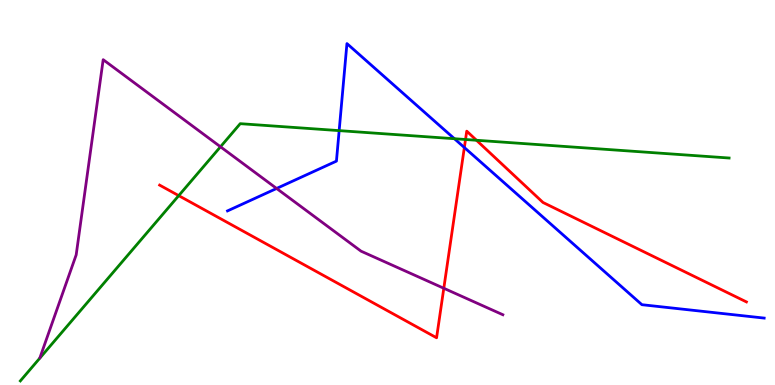[{'lines': ['blue', 'red'], 'intersections': [{'x': 5.99, 'y': 6.17}]}, {'lines': ['green', 'red'], 'intersections': [{'x': 2.31, 'y': 4.92}, {'x': 6.01, 'y': 6.38}, {'x': 6.15, 'y': 6.36}]}, {'lines': ['purple', 'red'], 'intersections': [{'x': 5.73, 'y': 2.51}]}, {'lines': ['blue', 'green'], 'intersections': [{'x': 4.38, 'y': 6.61}, {'x': 5.86, 'y': 6.4}]}, {'lines': ['blue', 'purple'], 'intersections': [{'x': 3.57, 'y': 5.1}]}, {'lines': ['green', 'purple'], 'intersections': [{'x': 2.84, 'y': 6.19}]}]